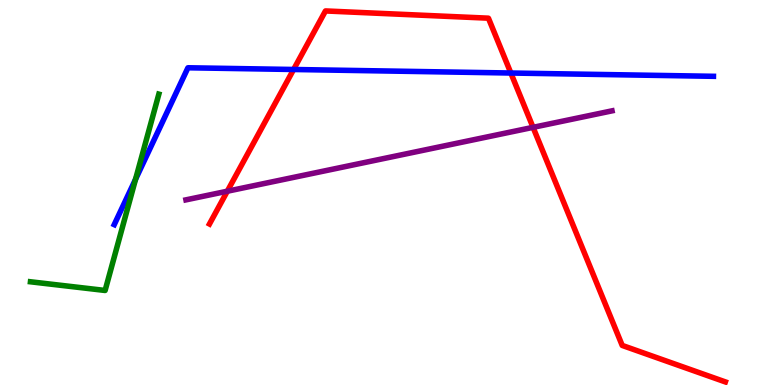[{'lines': ['blue', 'red'], 'intersections': [{'x': 3.79, 'y': 8.2}, {'x': 6.59, 'y': 8.1}]}, {'lines': ['green', 'red'], 'intersections': []}, {'lines': ['purple', 'red'], 'intersections': [{'x': 2.93, 'y': 5.03}, {'x': 6.88, 'y': 6.69}]}, {'lines': ['blue', 'green'], 'intersections': [{'x': 1.75, 'y': 5.34}]}, {'lines': ['blue', 'purple'], 'intersections': []}, {'lines': ['green', 'purple'], 'intersections': []}]